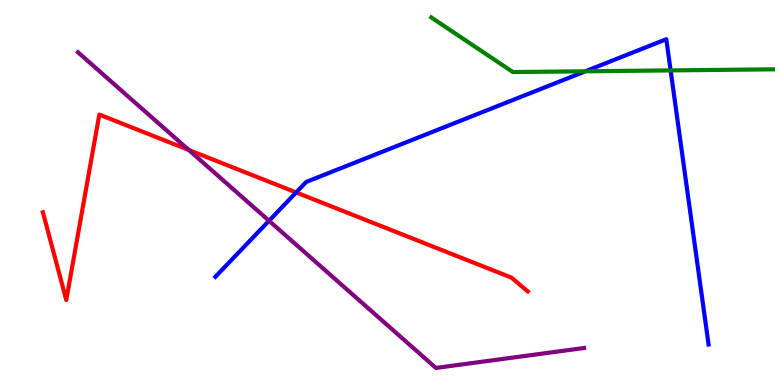[{'lines': ['blue', 'red'], 'intersections': [{'x': 3.82, 'y': 5.0}]}, {'lines': ['green', 'red'], 'intersections': []}, {'lines': ['purple', 'red'], 'intersections': [{'x': 2.44, 'y': 6.1}]}, {'lines': ['blue', 'green'], 'intersections': [{'x': 7.55, 'y': 8.15}, {'x': 8.65, 'y': 8.17}]}, {'lines': ['blue', 'purple'], 'intersections': [{'x': 3.47, 'y': 4.27}]}, {'lines': ['green', 'purple'], 'intersections': []}]